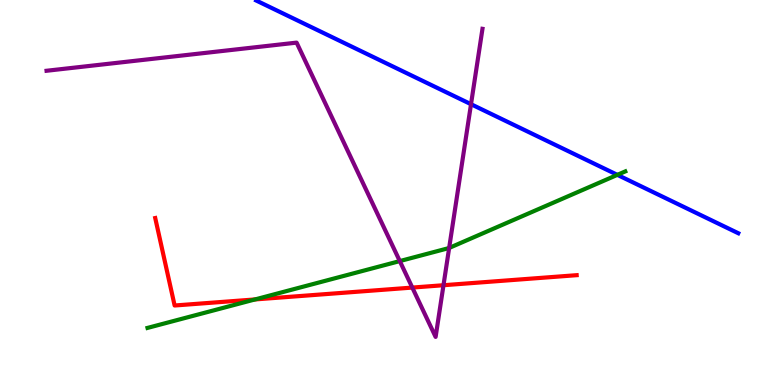[{'lines': ['blue', 'red'], 'intersections': []}, {'lines': ['green', 'red'], 'intersections': [{'x': 3.29, 'y': 2.22}]}, {'lines': ['purple', 'red'], 'intersections': [{'x': 5.32, 'y': 2.53}, {'x': 5.72, 'y': 2.59}]}, {'lines': ['blue', 'green'], 'intersections': [{'x': 7.97, 'y': 5.46}]}, {'lines': ['blue', 'purple'], 'intersections': [{'x': 6.08, 'y': 7.29}]}, {'lines': ['green', 'purple'], 'intersections': [{'x': 5.16, 'y': 3.22}, {'x': 5.8, 'y': 3.56}]}]